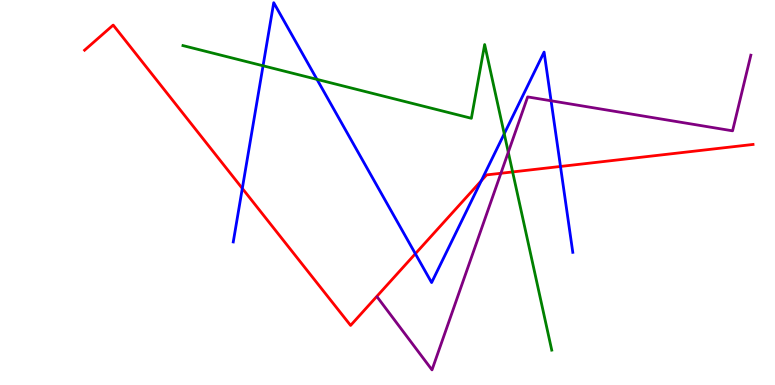[{'lines': ['blue', 'red'], 'intersections': [{'x': 3.13, 'y': 5.11}, {'x': 5.36, 'y': 3.41}, {'x': 6.21, 'y': 5.31}, {'x': 7.23, 'y': 5.68}]}, {'lines': ['green', 'red'], 'intersections': [{'x': 6.61, 'y': 5.53}]}, {'lines': ['purple', 'red'], 'intersections': [{'x': 6.46, 'y': 5.5}]}, {'lines': ['blue', 'green'], 'intersections': [{'x': 3.39, 'y': 8.29}, {'x': 4.09, 'y': 7.94}, {'x': 6.51, 'y': 6.53}]}, {'lines': ['blue', 'purple'], 'intersections': [{'x': 7.11, 'y': 7.38}]}, {'lines': ['green', 'purple'], 'intersections': [{'x': 6.56, 'y': 6.05}]}]